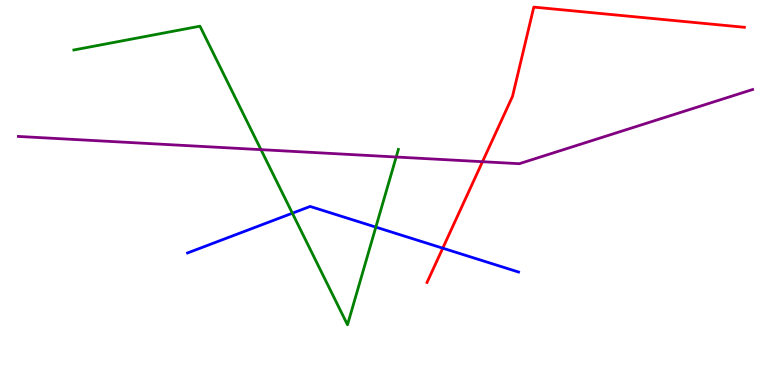[{'lines': ['blue', 'red'], 'intersections': [{'x': 5.71, 'y': 3.55}]}, {'lines': ['green', 'red'], 'intersections': []}, {'lines': ['purple', 'red'], 'intersections': [{'x': 6.23, 'y': 5.8}]}, {'lines': ['blue', 'green'], 'intersections': [{'x': 3.77, 'y': 4.46}, {'x': 4.85, 'y': 4.1}]}, {'lines': ['blue', 'purple'], 'intersections': []}, {'lines': ['green', 'purple'], 'intersections': [{'x': 3.37, 'y': 6.11}, {'x': 5.11, 'y': 5.92}]}]